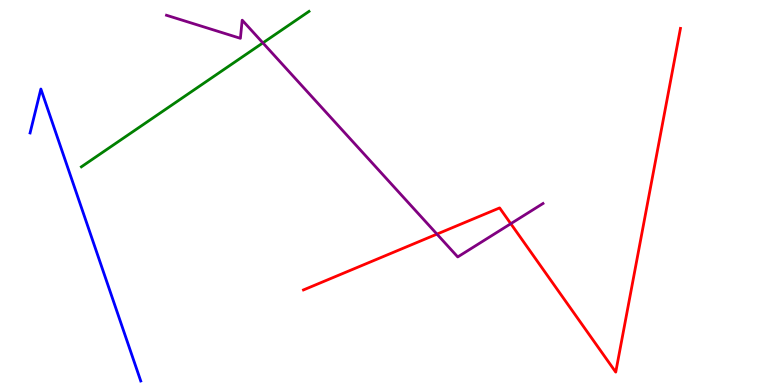[{'lines': ['blue', 'red'], 'intersections': []}, {'lines': ['green', 'red'], 'intersections': []}, {'lines': ['purple', 'red'], 'intersections': [{'x': 5.64, 'y': 3.92}, {'x': 6.59, 'y': 4.19}]}, {'lines': ['blue', 'green'], 'intersections': []}, {'lines': ['blue', 'purple'], 'intersections': []}, {'lines': ['green', 'purple'], 'intersections': [{'x': 3.39, 'y': 8.89}]}]